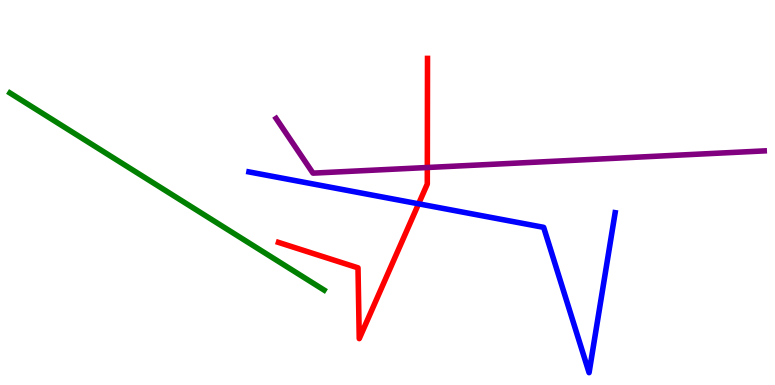[{'lines': ['blue', 'red'], 'intersections': [{'x': 5.4, 'y': 4.71}]}, {'lines': ['green', 'red'], 'intersections': []}, {'lines': ['purple', 'red'], 'intersections': [{'x': 5.51, 'y': 5.65}]}, {'lines': ['blue', 'green'], 'intersections': []}, {'lines': ['blue', 'purple'], 'intersections': []}, {'lines': ['green', 'purple'], 'intersections': []}]